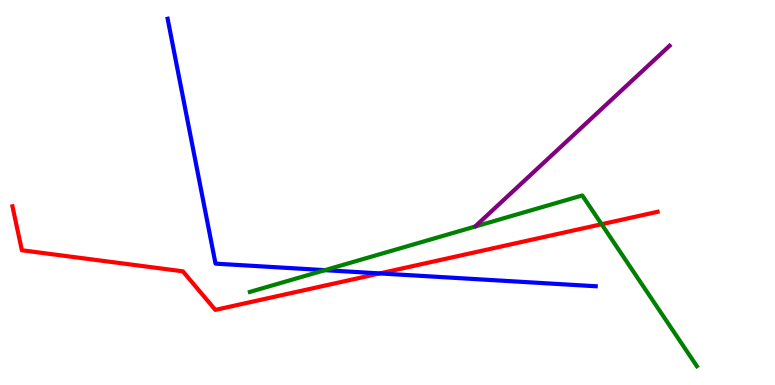[{'lines': ['blue', 'red'], 'intersections': [{'x': 4.9, 'y': 2.9}]}, {'lines': ['green', 'red'], 'intersections': [{'x': 7.76, 'y': 4.18}]}, {'lines': ['purple', 'red'], 'intersections': []}, {'lines': ['blue', 'green'], 'intersections': [{'x': 4.19, 'y': 2.98}]}, {'lines': ['blue', 'purple'], 'intersections': []}, {'lines': ['green', 'purple'], 'intersections': []}]